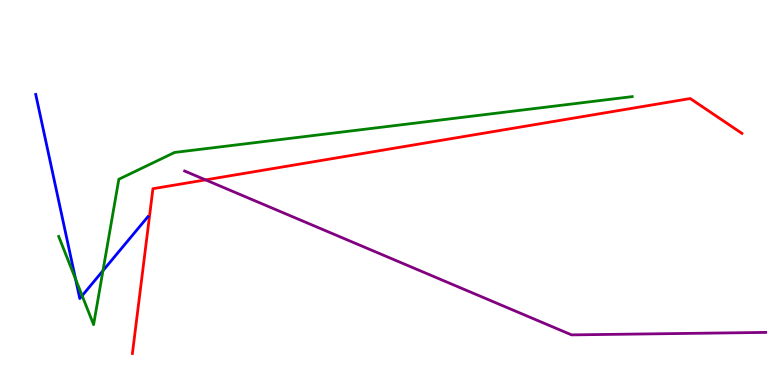[{'lines': ['blue', 'red'], 'intersections': []}, {'lines': ['green', 'red'], 'intersections': []}, {'lines': ['purple', 'red'], 'intersections': [{'x': 2.65, 'y': 5.33}]}, {'lines': ['blue', 'green'], 'intersections': [{'x': 0.975, 'y': 2.75}, {'x': 1.06, 'y': 2.32}, {'x': 1.33, 'y': 2.97}]}, {'lines': ['blue', 'purple'], 'intersections': []}, {'lines': ['green', 'purple'], 'intersections': []}]